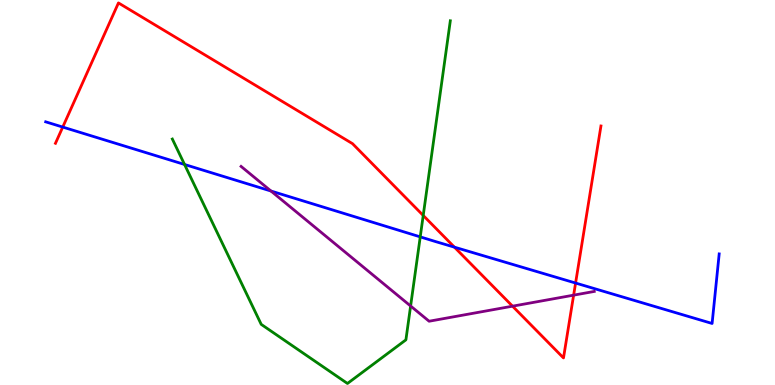[{'lines': ['blue', 'red'], 'intersections': [{'x': 0.81, 'y': 6.7}, {'x': 5.86, 'y': 3.58}, {'x': 7.43, 'y': 2.65}]}, {'lines': ['green', 'red'], 'intersections': [{'x': 5.46, 'y': 4.4}]}, {'lines': ['purple', 'red'], 'intersections': [{'x': 6.61, 'y': 2.05}, {'x': 7.4, 'y': 2.33}]}, {'lines': ['blue', 'green'], 'intersections': [{'x': 2.38, 'y': 5.73}, {'x': 5.42, 'y': 3.85}]}, {'lines': ['blue', 'purple'], 'intersections': [{'x': 3.5, 'y': 5.04}]}, {'lines': ['green', 'purple'], 'intersections': [{'x': 5.3, 'y': 2.05}]}]